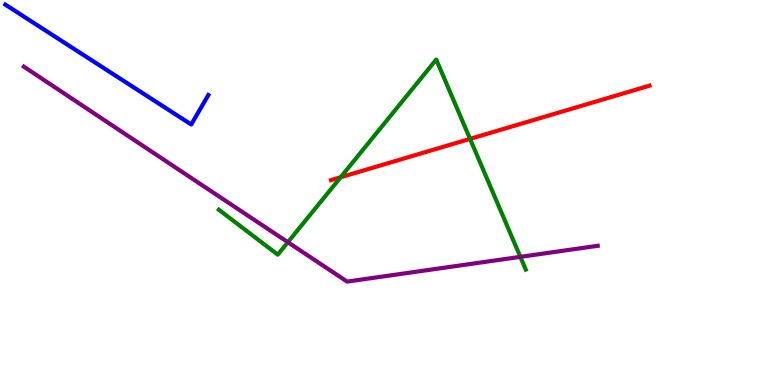[{'lines': ['blue', 'red'], 'intersections': []}, {'lines': ['green', 'red'], 'intersections': [{'x': 4.4, 'y': 5.4}, {'x': 6.07, 'y': 6.39}]}, {'lines': ['purple', 'red'], 'intersections': []}, {'lines': ['blue', 'green'], 'intersections': []}, {'lines': ['blue', 'purple'], 'intersections': []}, {'lines': ['green', 'purple'], 'intersections': [{'x': 3.71, 'y': 3.71}, {'x': 6.71, 'y': 3.33}]}]